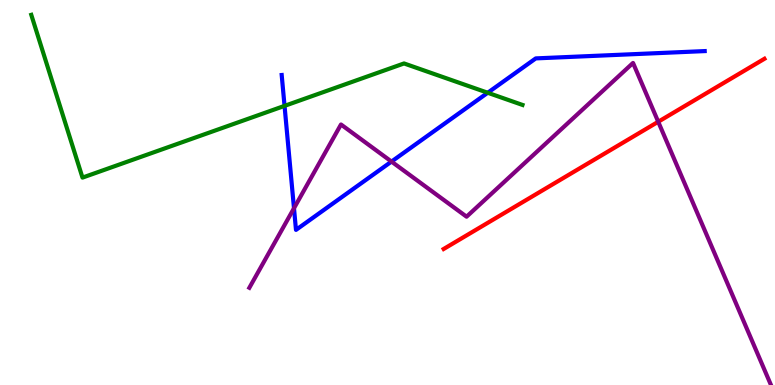[{'lines': ['blue', 'red'], 'intersections': []}, {'lines': ['green', 'red'], 'intersections': []}, {'lines': ['purple', 'red'], 'intersections': [{'x': 8.49, 'y': 6.84}]}, {'lines': ['blue', 'green'], 'intersections': [{'x': 3.67, 'y': 7.25}, {'x': 6.29, 'y': 7.59}]}, {'lines': ['blue', 'purple'], 'intersections': [{'x': 3.79, 'y': 4.59}, {'x': 5.05, 'y': 5.8}]}, {'lines': ['green', 'purple'], 'intersections': []}]